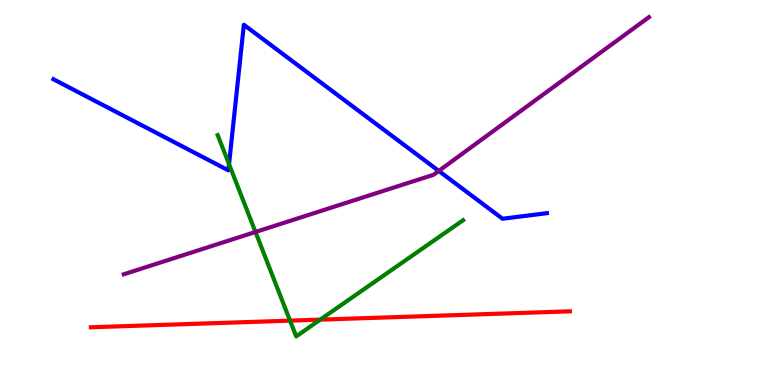[{'lines': ['blue', 'red'], 'intersections': []}, {'lines': ['green', 'red'], 'intersections': [{'x': 3.74, 'y': 1.67}, {'x': 4.13, 'y': 1.7}]}, {'lines': ['purple', 'red'], 'intersections': []}, {'lines': ['blue', 'green'], 'intersections': [{'x': 2.96, 'y': 5.74}]}, {'lines': ['blue', 'purple'], 'intersections': [{'x': 5.66, 'y': 5.56}]}, {'lines': ['green', 'purple'], 'intersections': [{'x': 3.3, 'y': 3.97}]}]